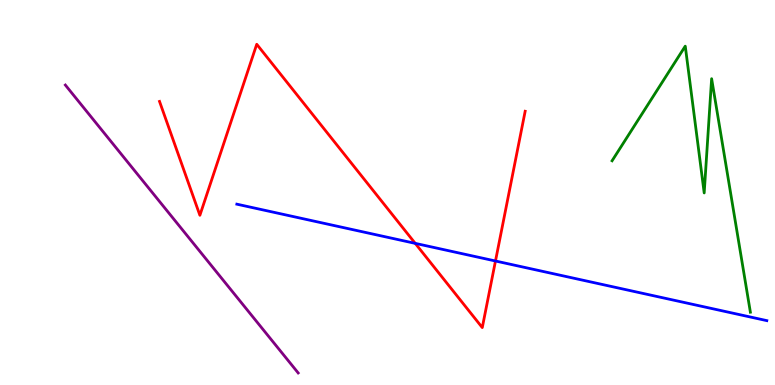[{'lines': ['blue', 'red'], 'intersections': [{'x': 5.36, 'y': 3.68}, {'x': 6.39, 'y': 3.22}]}, {'lines': ['green', 'red'], 'intersections': []}, {'lines': ['purple', 'red'], 'intersections': []}, {'lines': ['blue', 'green'], 'intersections': []}, {'lines': ['blue', 'purple'], 'intersections': []}, {'lines': ['green', 'purple'], 'intersections': []}]